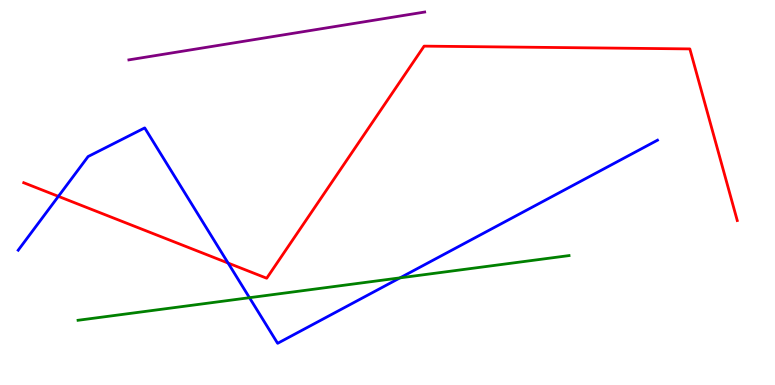[{'lines': ['blue', 'red'], 'intersections': [{'x': 0.753, 'y': 4.9}, {'x': 2.94, 'y': 3.17}]}, {'lines': ['green', 'red'], 'intersections': []}, {'lines': ['purple', 'red'], 'intersections': []}, {'lines': ['blue', 'green'], 'intersections': [{'x': 3.22, 'y': 2.27}, {'x': 5.16, 'y': 2.78}]}, {'lines': ['blue', 'purple'], 'intersections': []}, {'lines': ['green', 'purple'], 'intersections': []}]